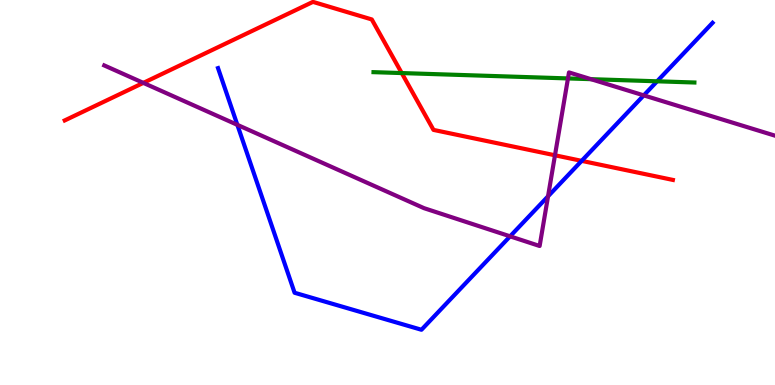[{'lines': ['blue', 'red'], 'intersections': [{'x': 7.51, 'y': 5.82}]}, {'lines': ['green', 'red'], 'intersections': [{'x': 5.18, 'y': 8.1}]}, {'lines': ['purple', 'red'], 'intersections': [{'x': 1.85, 'y': 7.85}, {'x': 7.16, 'y': 5.97}]}, {'lines': ['blue', 'green'], 'intersections': [{'x': 8.48, 'y': 7.89}]}, {'lines': ['blue', 'purple'], 'intersections': [{'x': 3.06, 'y': 6.76}, {'x': 6.58, 'y': 3.86}, {'x': 7.07, 'y': 4.9}, {'x': 8.31, 'y': 7.52}]}, {'lines': ['green', 'purple'], 'intersections': [{'x': 7.33, 'y': 7.96}, {'x': 7.63, 'y': 7.94}]}]